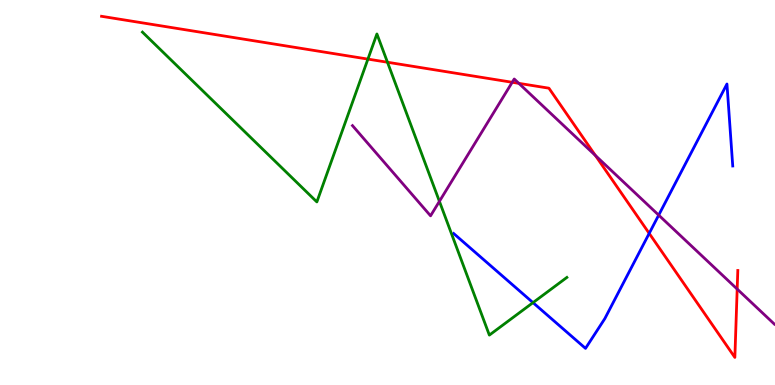[{'lines': ['blue', 'red'], 'intersections': [{'x': 8.38, 'y': 3.94}]}, {'lines': ['green', 'red'], 'intersections': [{'x': 4.75, 'y': 8.46}, {'x': 5.0, 'y': 8.38}]}, {'lines': ['purple', 'red'], 'intersections': [{'x': 6.61, 'y': 7.86}, {'x': 6.69, 'y': 7.84}, {'x': 7.68, 'y': 5.96}, {'x': 9.51, 'y': 2.49}]}, {'lines': ['blue', 'green'], 'intersections': [{'x': 6.88, 'y': 2.14}]}, {'lines': ['blue', 'purple'], 'intersections': [{'x': 8.5, 'y': 4.41}]}, {'lines': ['green', 'purple'], 'intersections': [{'x': 5.67, 'y': 4.77}]}]